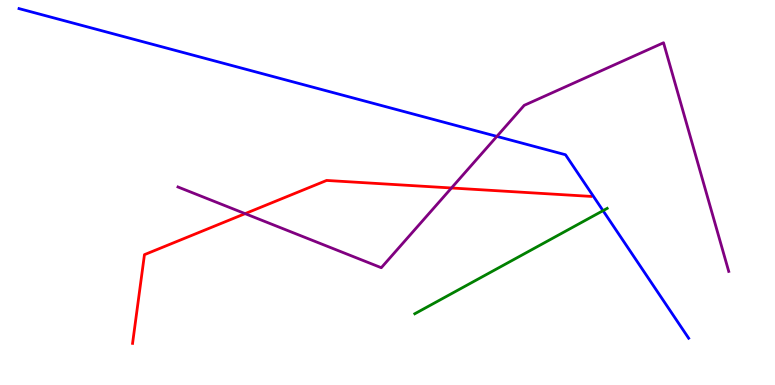[{'lines': ['blue', 'red'], 'intersections': []}, {'lines': ['green', 'red'], 'intersections': []}, {'lines': ['purple', 'red'], 'intersections': [{'x': 3.16, 'y': 4.45}, {'x': 5.83, 'y': 5.12}]}, {'lines': ['blue', 'green'], 'intersections': [{'x': 7.78, 'y': 4.53}]}, {'lines': ['blue', 'purple'], 'intersections': [{'x': 6.41, 'y': 6.46}]}, {'lines': ['green', 'purple'], 'intersections': []}]